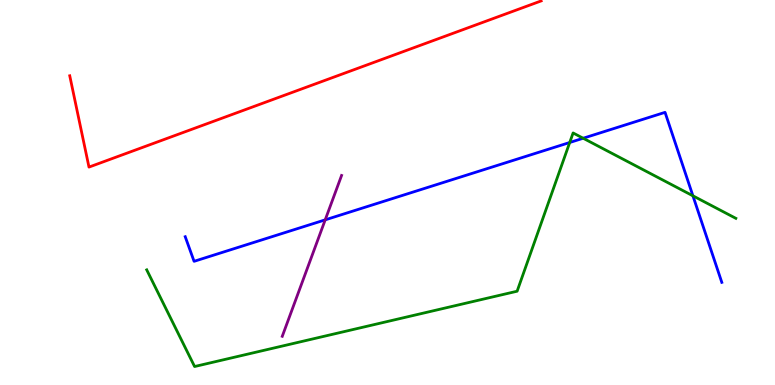[{'lines': ['blue', 'red'], 'intersections': []}, {'lines': ['green', 'red'], 'intersections': []}, {'lines': ['purple', 'red'], 'intersections': []}, {'lines': ['blue', 'green'], 'intersections': [{'x': 7.35, 'y': 6.3}, {'x': 7.52, 'y': 6.41}, {'x': 8.94, 'y': 4.91}]}, {'lines': ['blue', 'purple'], 'intersections': [{'x': 4.2, 'y': 4.29}]}, {'lines': ['green', 'purple'], 'intersections': []}]